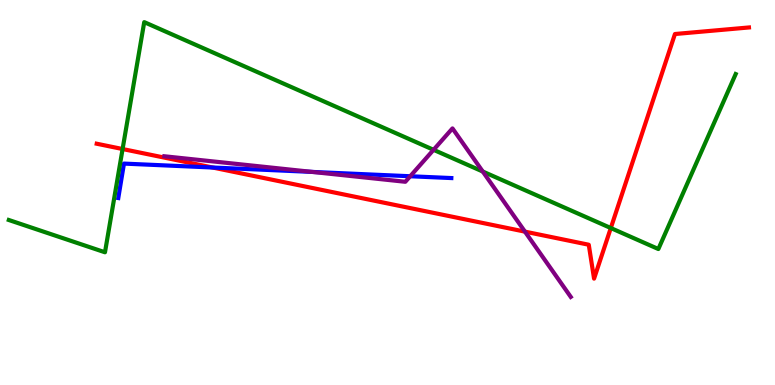[{'lines': ['blue', 'red'], 'intersections': [{'x': 2.74, 'y': 5.65}]}, {'lines': ['green', 'red'], 'intersections': [{'x': 1.58, 'y': 6.13}, {'x': 7.88, 'y': 4.08}]}, {'lines': ['purple', 'red'], 'intersections': [{'x': 6.77, 'y': 3.98}]}, {'lines': ['blue', 'green'], 'intersections': []}, {'lines': ['blue', 'purple'], 'intersections': [{'x': 4.03, 'y': 5.53}, {'x': 5.29, 'y': 5.42}]}, {'lines': ['green', 'purple'], 'intersections': [{'x': 5.59, 'y': 6.11}, {'x': 6.23, 'y': 5.54}]}]